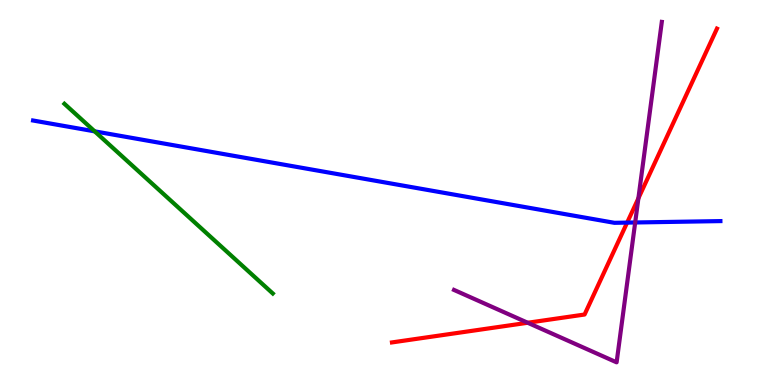[{'lines': ['blue', 'red'], 'intersections': [{'x': 8.09, 'y': 4.22}]}, {'lines': ['green', 'red'], 'intersections': []}, {'lines': ['purple', 'red'], 'intersections': [{'x': 6.81, 'y': 1.62}, {'x': 8.24, 'y': 4.85}]}, {'lines': ['blue', 'green'], 'intersections': [{'x': 1.22, 'y': 6.59}]}, {'lines': ['blue', 'purple'], 'intersections': [{'x': 8.2, 'y': 4.22}]}, {'lines': ['green', 'purple'], 'intersections': []}]